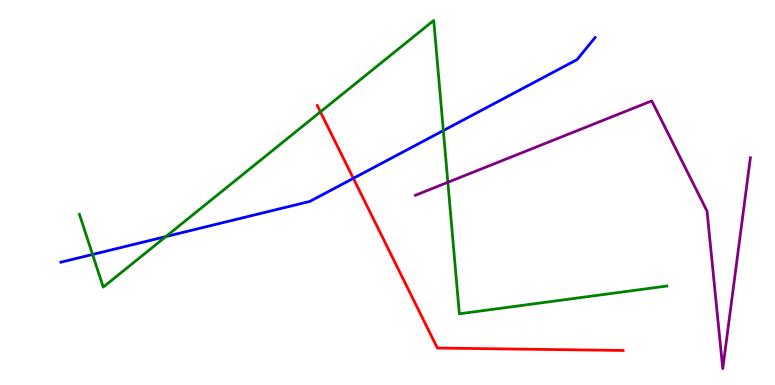[{'lines': ['blue', 'red'], 'intersections': [{'x': 4.56, 'y': 5.37}]}, {'lines': ['green', 'red'], 'intersections': [{'x': 4.13, 'y': 7.09}]}, {'lines': ['purple', 'red'], 'intersections': []}, {'lines': ['blue', 'green'], 'intersections': [{'x': 1.19, 'y': 3.39}, {'x': 2.14, 'y': 3.86}, {'x': 5.72, 'y': 6.61}]}, {'lines': ['blue', 'purple'], 'intersections': []}, {'lines': ['green', 'purple'], 'intersections': [{'x': 5.78, 'y': 5.26}]}]